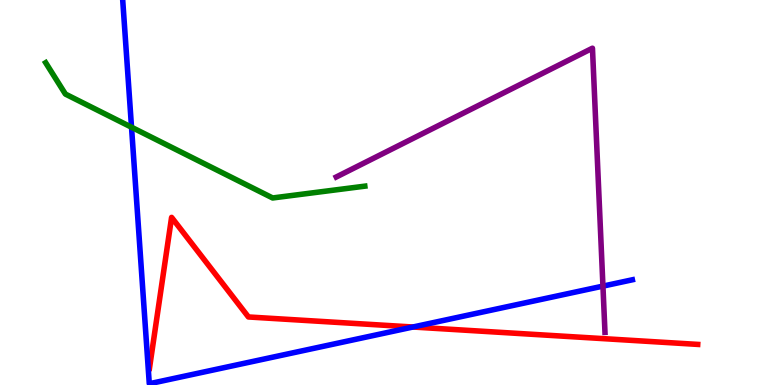[{'lines': ['blue', 'red'], 'intersections': [{'x': 5.33, 'y': 1.51}]}, {'lines': ['green', 'red'], 'intersections': []}, {'lines': ['purple', 'red'], 'intersections': []}, {'lines': ['blue', 'green'], 'intersections': [{'x': 1.7, 'y': 6.7}]}, {'lines': ['blue', 'purple'], 'intersections': [{'x': 7.78, 'y': 2.57}]}, {'lines': ['green', 'purple'], 'intersections': []}]